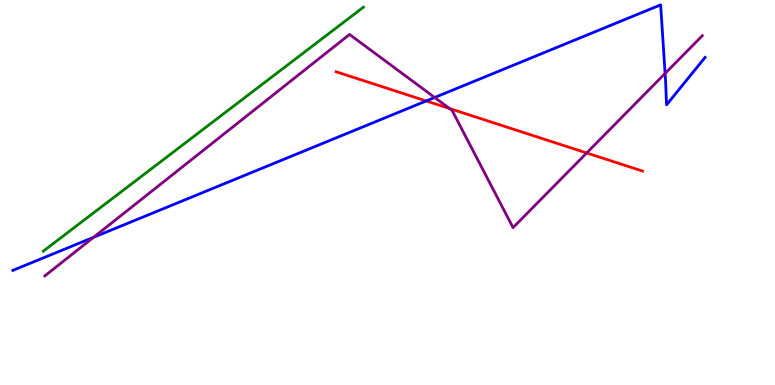[{'lines': ['blue', 'red'], 'intersections': [{'x': 5.5, 'y': 7.38}]}, {'lines': ['green', 'red'], 'intersections': []}, {'lines': ['purple', 'red'], 'intersections': [{'x': 5.8, 'y': 7.18}, {'x': 7.57, 'y': 6.03}]}, {'lines': ['blue', 'green'], 'intersections': []}, {'lines': ['blue', 'purple'], 'intersections': [{'x': 1.21, 'y': 3.84}, {'x': 5.61, 'y': 7.47}, {'x': 8.58, 'y': 8.09}]}, {'lines': ['green', 'purple'], 'intersections': []}]